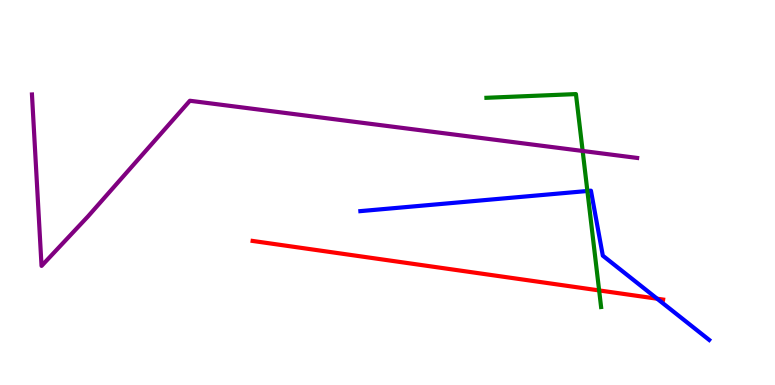[{'lines': ['blue', 'red'], 'intersections': [{'x': 8.48, 'y': 2.24}]}, {'lines': ['green', 'red'], 'intersections': [{'x': 7.73, 'y': 2.46}]}, {'lines': ['purple', 'red'], 'intersections': []}, {'lines': ['blue', 'green'], 'intersections': [{'x': 7.58, 'y': 5.04}]}, {'lines': ['blue', 'purple'], 'intersections': []}, {'lines': ['green', 'purple'], 'intersections': [{'x': 7.52, 'y': 6.08}]}]